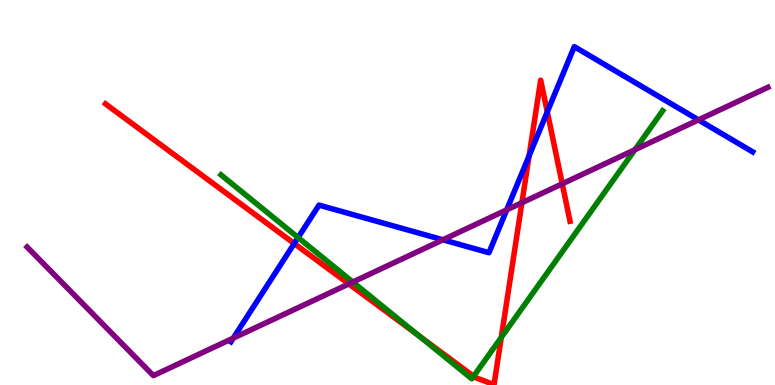[{'lines': ['blue', 'red'], 'intersections': [{'x': 3.8, 'y': 3.67}, {'x': 6.83, 'y': 5.95}, {'x': 7.06, 'y': 7.09}]}, {'lines': ['green', 'red'], 'intersections': [{'x': 5.41, 'y': 1.28}, {'x': 6.11, 'y': 0.227}, {'x': 6.47, 'y': 1.24}]}, {'lines': ['purple', 'red'], 'intersections': [{'x': 4.5, 'y': 2.63}, {'x': 6.73, 'y': 4.73}, {'x': 7.25, 'y': 5.23}]}, {'lines': ['blue', 'green'], 'intersections': [{'x': 3.85, 'y': 3.83}]}, {'lines': ['blue', 'purple'], 'intersections': [{'x': 3.01, 'y': 1.22}, {'x': 5.71, 'y': 3.77}, {'x': 6.54, 'y': 4.55}, {'x': 9.01, 'y': 6.89}]}, {'lines': ['green', 'purple'], 'intersections': [{'x': 4.55, 'y': 2.67}, {'x': 8.19, 'y': 6.11}]}]